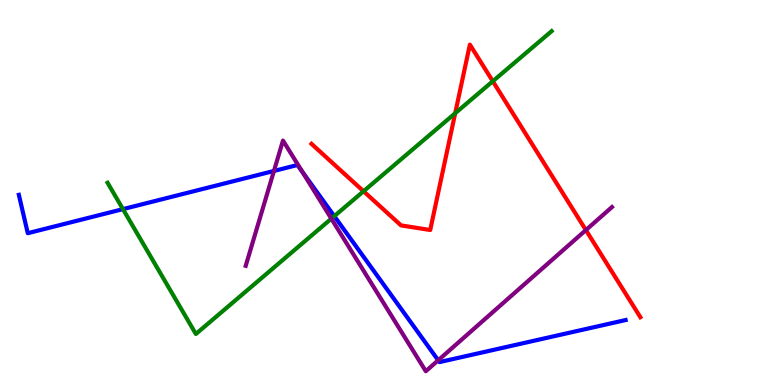[{'lines': ['blue', 'red'], 'intersections': []}, {'lines': ['green', 'red'], 'intersections': [{'x': 4.69, 'y': 5.03}, {'x': 5.87, 'y': 7.06}, {'x': 6.36, 'y': 7.89}]}, {'lines': ['purple', 'red'], 'intersections': [{'x': 7.56, 'y': 4.02}]}, {'lines': ['blue', 'green'], 'intersections': [{'x': 1.59, 'y': 4.57}, {'x': 4.31, 'y': 4.39}]}, {'lines': ['blue', 'purple'], 'intersections': [{'x': 3.53, 'y': 5.56}, {'x': 3.9, 'y': 5.54}, {'x': 5.65, 'y': 0.642}]}, {'lines': ['green', 'purple'], 'intersections': [{'x': 4.28, 'y': 4.32}]}]